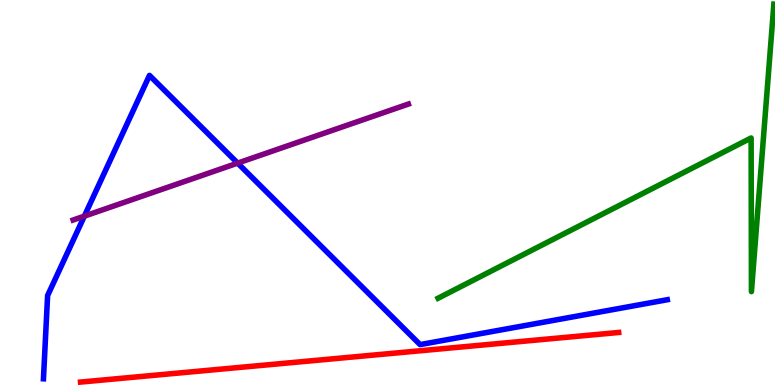[{'lines': ['blue', 'red'], 'intersections': []}, {'lines': ['green', 'red'], 'intersections': []}, {'lines': ['purple', 'red'], 'intersections': []}, {'lines': ['blue', 'green'], 'intersections': []}, {'lines': ['blue', 'purple'], 'intersections': [{'x': 1.09, 'y': 4.39}, {'x': 3.07, 'y': 5.76}]}, {'lines': ['green', 'purple'], 'intersections': []}]